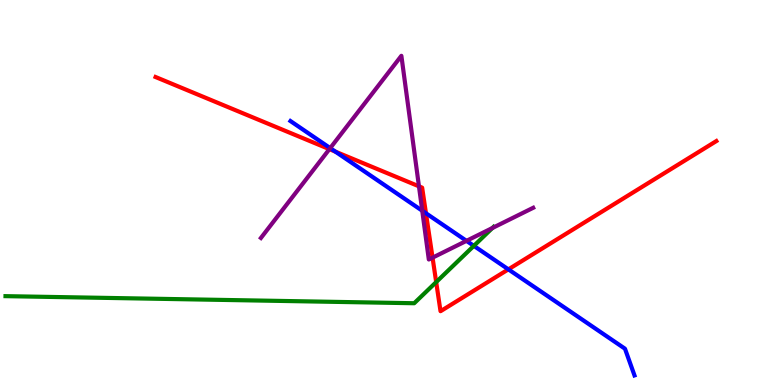[{'lines': ['blue', 'red'], 'intersections': [{'x': 4.33, 'y': 6.06}, {'x': 5.5, 'y': 4.46}, {'x': 6.56, 'y': 3.0}]}, {'lines': ['green', 'red'], 'intersections': [{'x': 5.63, 'y': 2.67}]}, {'lines': ['purple', 'red'], 'intersections': [{'x': 4.25, 'y': 6.13}, {'x': 5.41, 'y': 5.16}, {'x': 5.58, 'y': 3.31}]}, {'lines': ['blue', 'green'], 'intersections': [{'x': 6.11, 'y': 3.61}]}, {'lines': ['blue', 'purple'], 'intersections': [{'x': 4.26, 'y': 6.15}, {'x': 5.45, 'y': 4.53}, {'x': 6.02, 'y': 3.74}]}, {'lines': ['green', 'purple'], 'intersections': [{'x': 6.35, 'y': 4.08}]}]